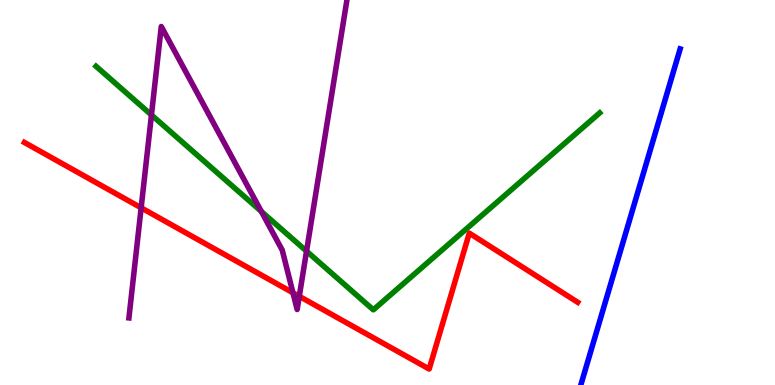[{'lines': ['blue', 'red'], 'intersections': []}, {'lines': ['green', 'red'], 'intersections': []}, {'lines': ['purple', 'red'], 'intersections': [{'x': 1.82, 'y': 4.6}, {'x': 3.78, 'y': 2.4}, {'x': 3.86, 'y': 2.3}]}, {'lines': ['blue', 'green'], 'intersections': []}, {'lines': ['blue', 'purple'], 'intersections': []}, {'lines': ['green', 'purple'], 'intersections': [{'x': 1.95, 'y': 7.01}, {'x': 3.37, 'y': 4.51}, {'x': 3.96, 'y': 3.48}]}]